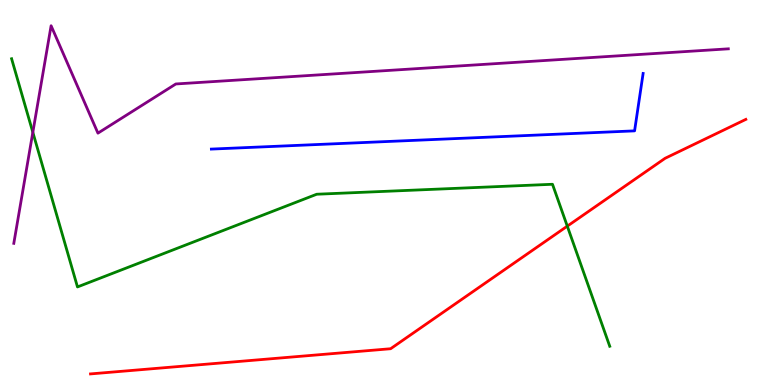[{'lines': ['blue', 'red'], 'intersections': []}, {'lines': ['green', 'red'], 'intersections': [{'x': 7.32, 'y': 4.13}]}, {'lines': ['purple', 'red'], 'intersections': []}, {'lines': ['blue', 'green'], 'intersections': []}, {'lines': ['blue', 'purple'], 'intersections': []}, {'lines': ['green', 'purple'], 'intersections': [{'x': 0.424, 'y': 6.56}]}]